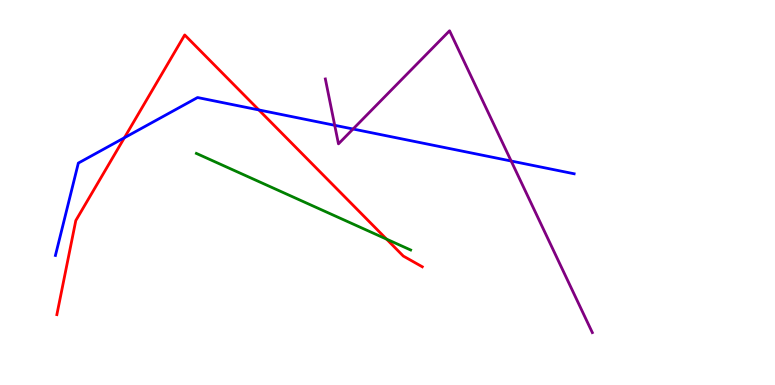[{'lines': ['blue', 'red'], 'intersections': [{'x': 1.61, 'y': 6.42}, {'x': 3.34, 'y': 7.14}]}, {'lines': ['green', 'red'], 'intersections': [{'x': 4.99, 'y': 3.79}]}, {'lines': ['purple', 'red'], 'intersections': []}, {'lines': ['blue', 'green'], 'intersections': []}, {'lines': ['blue', 'purple'], 'intersections': [{'x': 4.32, 'y': 6.75}, {'x': 4.56, 'y': 6.65}, {'x': 6.6, 'y': 5.82}]}, {'lines': ['green', 'purple'], 'intersections': []}]